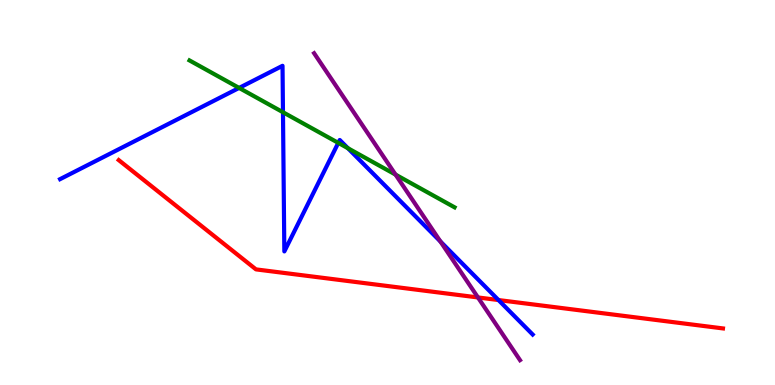[{'lines': ['blue', 'red'], 'intersections': [{'x': 6.43, 'y': 2.21}]}, {'lines': ['green', 'red'], 'intersections': []}, {'lines': ['purple', 'red'], 'intersections': [{'x': 6.17, 'y': 2.27}]}, {'lines': ['blue', 'green'], 'intersections': [{'x': 3.09, 'y': 7.72}, {'x': 3.65, 'y': 7.08}, {'x': 4.36, 'y': 6.29}, {'x': 4.49, 'y': 6.15}]}, {'lines': ['blue', 'purple'], 'intersections': [{'x': 5.68, 'y': 3.73}]}, {'lines': ['green', 'purple'], 'intersections': [{'x': 5.1, 'y': 5.46}]}]